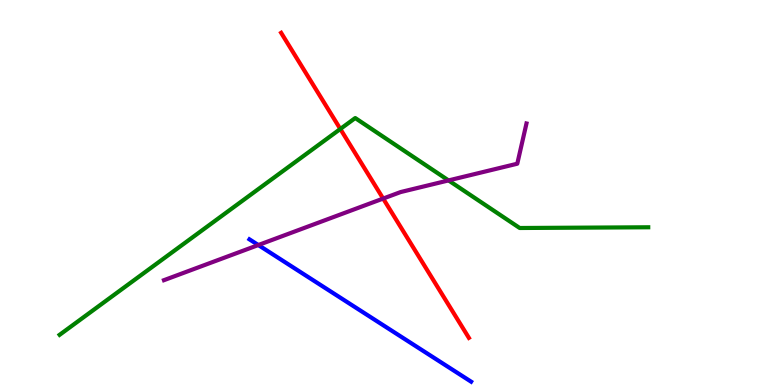[{'lines': ['blue', 'red'], 'intersections': []}, {'lines': ['green', 'red'], 'intersections': [{'x': 4.39, 'y': 6.65}]}, {'lines': ['purple', 'red'], 'intersections': [{'x': 4.94, 'y': 4.84}]}, {'lines': ['blue', 'green'], 'intersections': []}, {'lines': ['blue', 'purple'], 'intersections': [{'x': 3.33, 'y': 3.64}]}, {'lines': ['green', 'purple'], 'intersections': [{'x': 5.79, 'y': 5.31}]}]